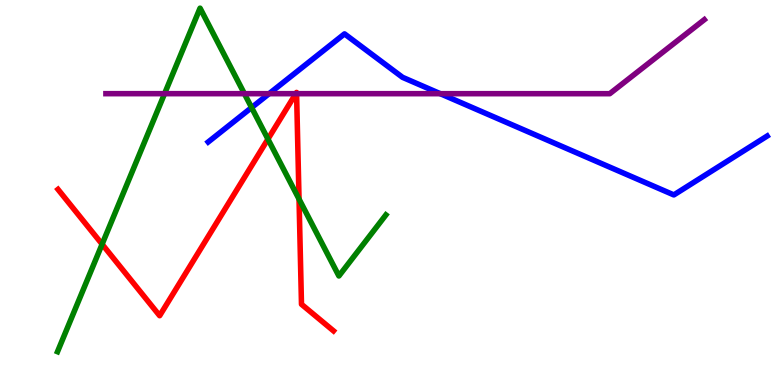[{'lines': ['blue', 'red'], 'intersections': []}, {'lines': ['green', 'red'], 'intersections': [{'x': 1.32, 'y': 3.66}, {'x': 3.46, 'y': 6.39}, {'x': 3.86, 'y': 4.83}]}, {'lines': ['purple', 'red'], 'intersections': [{'x': 3.82, 'y': 7.57}, {'x': 3.83, 'y': 7.57}]}, {'lines': ['blue', 'green'], 'intersections': [{'x': 3.25, 'y': 7.21}]}, {'lines': ['blue', 'purple'], 'intersections': [{'x': 3.47, 'y': 7.57}, {'x': 5.68, 'y': 7.57}]}, {'lines': ['green', 'purple'], 'intersections': [{'x': 2.12, 'y': 7.57}, {'x': 3.15, 'y': 7.57}]}]